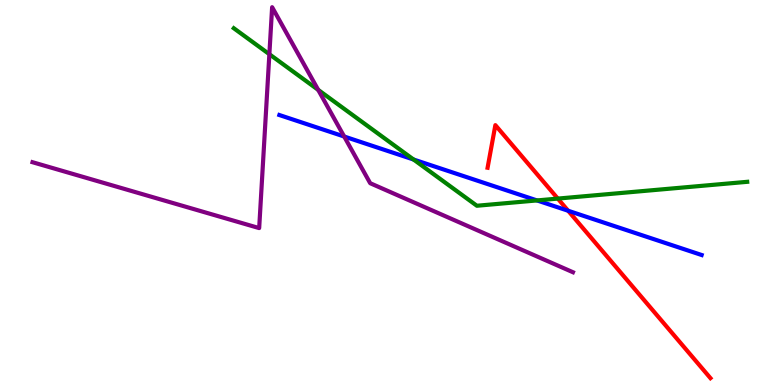[{'lines': ['blue', 'red'], 'intersections': [{'x': 7.33, 'y': 4.53}]}, {'lines': ['green', 'red'], 'intersections': [{'x': 7.2, 'y': 4.84}]}, {'lines': ['purple', 'red'], 'intersections': []}, {'lines': ['blue', 'green'], 'intersections': [{'x': 5.34, 'y': 5.86}, {'x': 6.93, 'y': 4.79}]}, {'lines': ['blue', 'purple'], 'intersections': [{'x': 4.44, 'y': 6.45}]}, {'lines': ['green', 'purple'], 'intersections': [{'x': 3.48, 'y': 8.59}, {'x': 4.11, 'y': 7.67}]}]